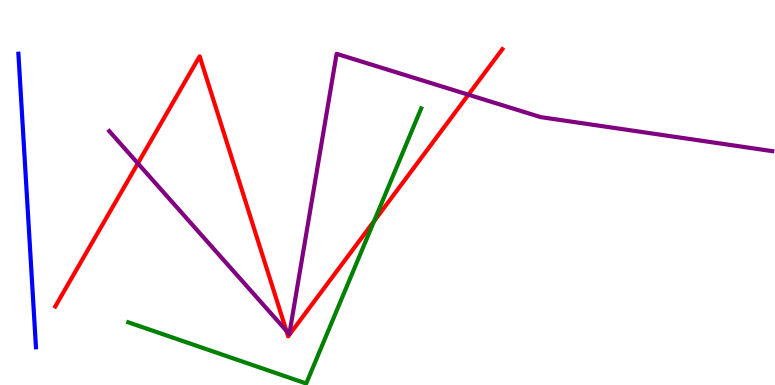[{'lines': ['blue', 'red'], 'intersections': []}, {'lines': ['green', 'red'], 'intersections': [{'x': 4.83, 'y': 4.26}]}, {'lines': ['purple', 'red'], 'intersections': [{'x': 1.78, 'y': 5.76}, {'x': 3.7, 'y': 1.41}, {'x': 6.04, 'y': 7.54}]}, {'lines': ['blue', 'green'], 'intersections': []}, {'lines': ['blue', 'purple'], 'intersections': []}, {'lines': ['green', 'purple'], 'intersections': []}]